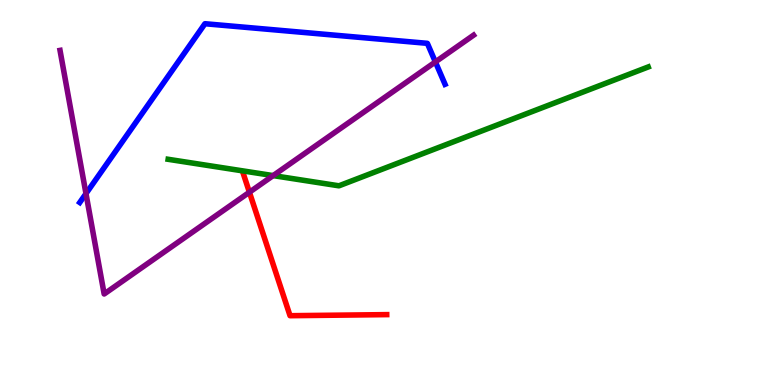[{'lines': ['blue', 'red'], 'intersections': []}, {'lines': ['green', 'red'], 'intersections': []}, {'lines': ['purple', 'red'], 'intersections': [{'x': 3.22, 'y': 5.01}]}, {'lines': ['blue', 'green'], 'intersections': []}, {'lines': ['blue', 'purple'], 'intersections': [{'x': 1.11, 'y': 4.97}, {'x': 5.62, 'y': 8.39}]}, {'lines': ['green', 'purple'], 'intersections': [{'x': 3.52, 'y': 5.44}]}]